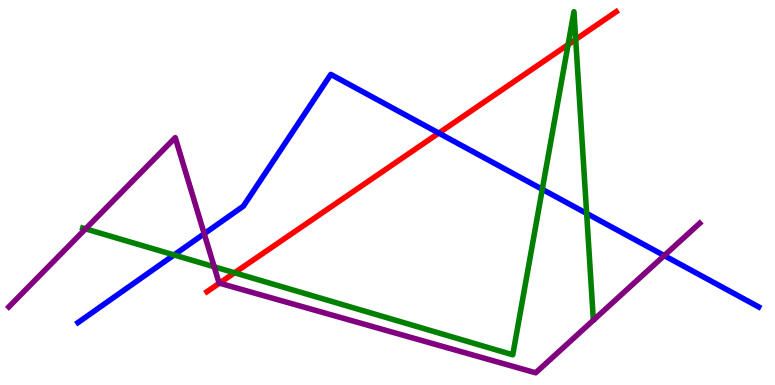[{'lines': ['blue', 'red'], 'intersections': [{'x': 5.66, 'y': 6.54}]}, {'lines': ['green', 'red'], 'intersections': [{'x': 3.03, 'y': 2.91}, {'x': 7.33, 'y': 8.84}, {'x': 7.43, 'y': 8.98}]}, {'lines': ['purple', 'red'], 'intersections': [{'x': 2.83, 'y': 2.65}]}, {'lines': ['blue', 'green'], 'intersections': [{'x': 2.25, 'y': 3.38}, {'x': 7.0, 'y': 5.08}, {'x': 7.57, 'y': 4.46}]}, {'lines': ['blue', 'purple'], 'intersections': [{'x': 2.64, 'y': 3.93}, {'x': 8.57, 'y': 3.36}]}, {'lines': ['green', 'purple'], 'intersections': [{'x': 1.1, 'y': 4.06}, {'x': 2.76, 'y': 3.07}]}]